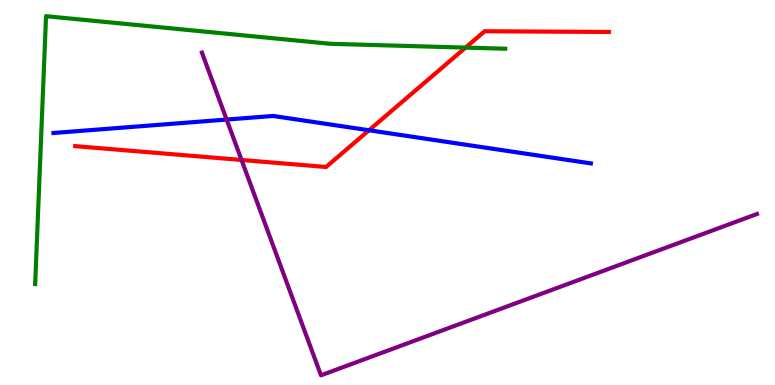[{'lines': ['blue', 'red'], 'intersections': [{'x': 4.76, 'y': 6.62}]}, {'lines': ['green', 'red'], 'intersections': [{'x': 6.01, 'y': 8.76}]}, {'lines': ['purple', 'red'], 'intersections': [{'x': 3.12, 'y': 5.85}]}, {'lines': ['blue', 'green'], 'intersections': []}, {'lines': ['blue', 'purple'], 'intersections': [{'x': 2.92, 'y': 6.89}]}, {'lines': ['green', 'purple'], 'intersections': []}]